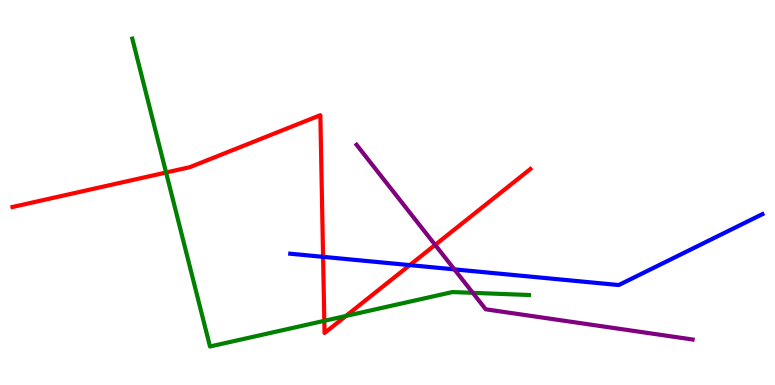[{'lines': ['blue', 'red'], 'intersections': [{'x': 4.17, 'y': 3.33}, {'x': 5.29, 'y': 3.11}]}, {'lines': ['green', 'red'], 'intersections': [{'x': 2.14, 'y': 5.52}, {'x': 4.18, 'y': 1.67}, {'x': 4.46, 'y': 1.79}]}, {'lines': ['purple', 'red'], 'intersections': [{'x': 5.61, 'y': 3.64}]}, {'lines': ['blue', 'green'], 'intersections': []}, {'lines': ['blue', 'purple'], 'intersections': [{'x': 5.86, 'y': 3.0}]}, {'lines': ['green', 'purple'], 'intersections': [{'x': 6.1, 'y': 2.39}]}]